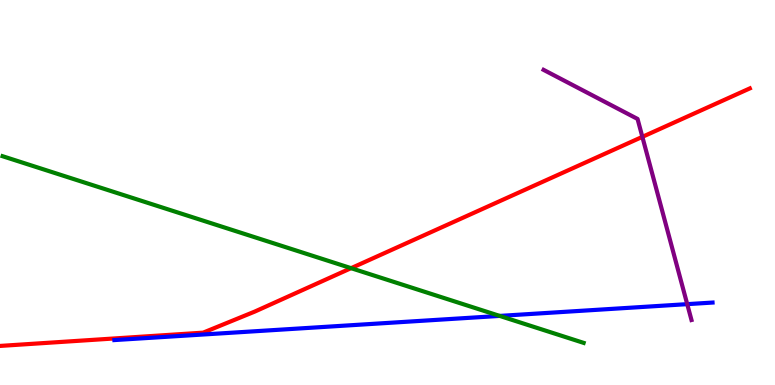[{'lines': ['blue', 'red'], 'intersections': []}, {'lines': ['green', 'red'], 'intersections': [{'x': 4.53, 'y': 3.03}]}, {'lines': ['purple', 'red'], 'intersections': [{'x': 8.29, 'y': 6.45}]}, {'lines': ['blue', 'green'], 'intersections': [{'x': 6.45, 'y': 1.79}]}, {'lines': ['blue', 'purple'], 'intersections': [{'x': 8.87, 'y': 2.1}]}, {'lines': ['green', 'purple'], 'intersections': []}]